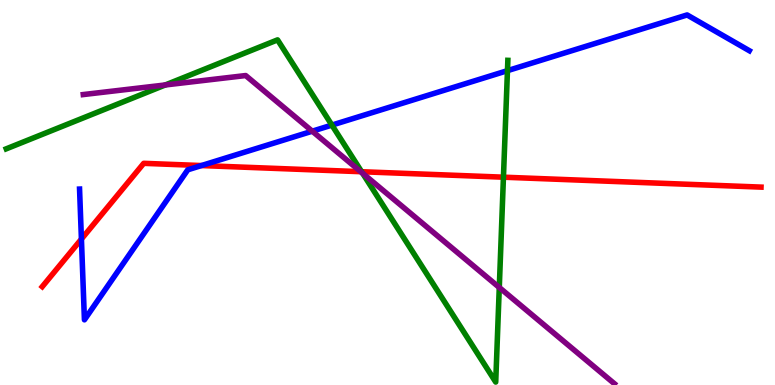[{'lines': ['blue', 'red'], 'intersections': [{'x': 1.05, 'y': 3.79}, {'x': 2.6, 'y': 5.7}]}, {'lines': ['green', 'red'], 'intersections': [{'x': 4.67, 'y': 5.54}, {'x': 6.5, 'y': 5.4}]}, {'lines': ['purple', 'red'], 'intersections': [{'x': 4.65, 'y': 5.54}]}, {'lines': ['blue', 'green'], 'intersections': [{'x': 4.28, 'y': 6.75}, {'x': 6.55, 'y': 8.16}]}, {'lines': ['blue', 'purple'], 'intersections': [{'x': 4.03, 'y': 6.59}]}, {'lines': ['green', 'purple'], 'intersections': [{'x': 2.13, 'y': 7.79}, {'x': 4.68, 'y': 5.5}, {'x': 6.44, 'y': 2.53}]}]